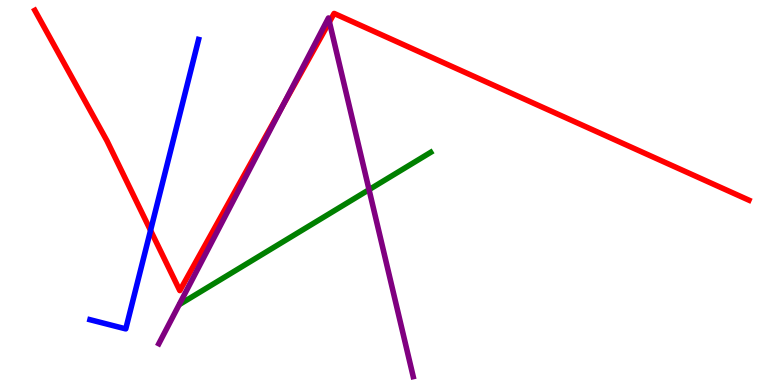[{'lines': ['blue', 'red'], 'intersections': [{'x': 1.94, 'y': 4.02}]}, {'lines': ['green', 'red'], 'intersections': []}, {'lines': ['purple', 'red'], 'intersections': [{'x': 3.65, 'y': 7.27}, {'x': 4.25, 'y': 9.43}]}, {'lines': ['blue', 'green'], 'intersections': []}, {'lines': ['blue', 'purple'], 'intersections': []}, {'lines': ['green', 'purple'], 'intersections': [{'x': 4.76, 'y': 5.07}]}]